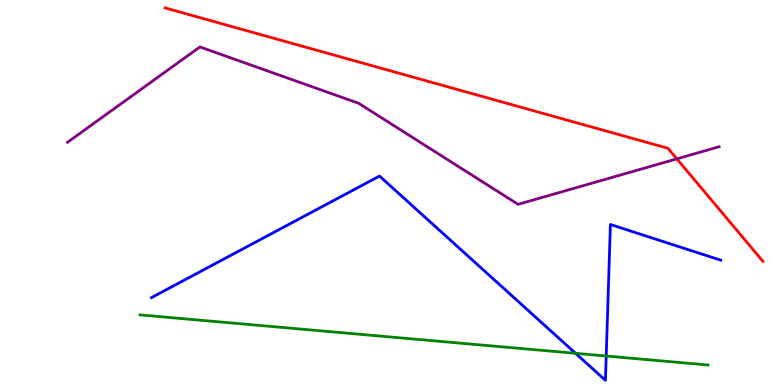[{'lines': ['blue', 'red'], 'intersections': []}, {'lines': ['green', 'red'], 'intersections': []}, {'lines': ['purple', 'red'], 'intersections': [{'x': 8.73, 'y': 5.87}]}, {'lines': ['blue', 'green'], 'intersections': [{'x': 7.43, 'y': 0.823}, {'x': 7.82, 'y': 0.752}]}, {'lines': ['blue', 'purple'], 'intersections': []}, {'lines': ['green', 'purple'], 'intersections': []}]